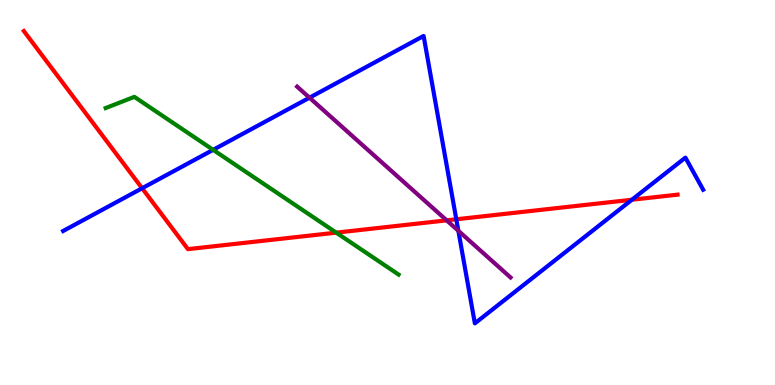[{'lines': ['blue', 'red'], 'intersections': [{'x': 1.83, 'y': 5.11}, {'x': 5.89, 'y': 4.3}, {'x': 8.15, 'y': 4.81}]}, {'lines': ['green', 'red'], 'intersections': [{'x': 4.34, 'y': 3.96}]}, {'lines': ['purple', 'red'], 'intersections': [{'x': 5.76, 'y': 4.28}]}, {'lines': ['blue', 'green'], 'intersections': [{'x': 2.75, 'y': 6.11}]}, {'lines': ['blue', 'purple'], 'intersections': [{'x': 3.99, 'y': 7.46}, {'x': 5.91, 'y': 4.01}]}, {'lines': ['green', 'purple'], 'intersections': []}]